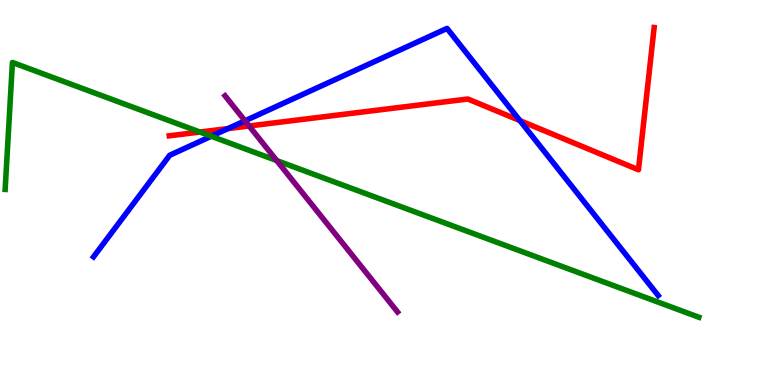[{'lines': ['blue', 'red'], 'intersections': [{'x': 2.94, 'y': 6.66}, {'x': 6.71, 'y': 6.87}]}, {'lines': ['green', 'red'], 'intersections': [{'x': 2.58, 'y': 6.57}]}, {'lines': ['purple', 'red'], 'intersections': [{'x': 3.21, 'y': 6.73}]}, {'lines': ['blue', 'green'], 'intersections': [{'x': 2.73, 'y': 6.46}]}, {'lines': ['blue', 'purple'], 'intersections': [{'x': 3.16, 'y': 6.86}]}, {'lines': ['green', 'purple'], 'intersections': [{'x': 3.57, 'y': 5.83}]}]